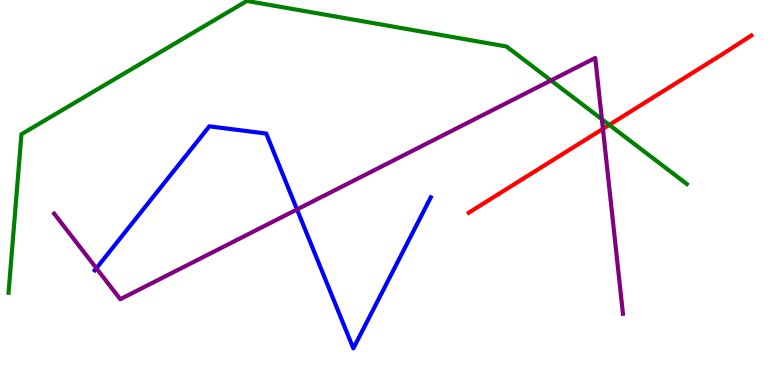[{'lines': ['blue', 'red'], 'intersections': []}, {'lines': ['green', 'red'], 'intersections': [{'x': 7.86, 'y': 6.76}]}, {'lines': ['purple', 'red'], 'intersections': [{'x': 7.78, 'y': 6.65}]}, {'lines': ['blue', 'green'], 'intersections': []}, {'lines': ['blue', 'purple'], 'intersections': [{'x': 1.24, 'y': 3.03}, {'x': 3.83, 'y': 4.56}]}, {'lines': ['green', 'purple'], 'intersections': [{'x': 7.11, 'y': 7.91}, {'x': 7.77, 'y': 6.9}]}]